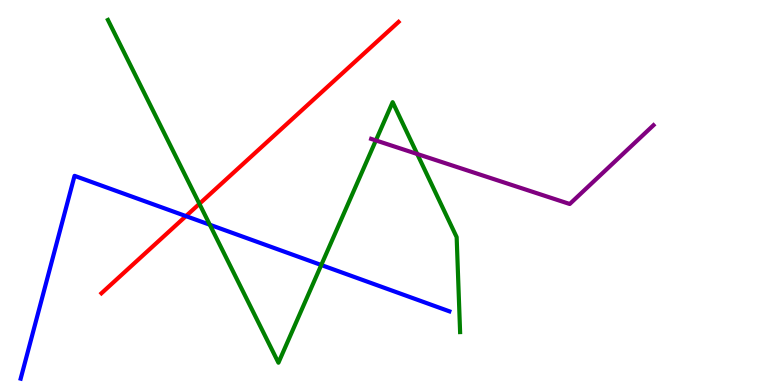[{'lines': ['blue', 'red'], 'intersections': [{'x': 2.4, 'y': 4.39}]}, {'lines': ['green', 'red'], 'intersections': [{'x': 2.57, 'y': 4.71}]}, {'lines': ['purple', 'red'], 'intersections': []}, {'lines': ['blue', 'green'], 'intersections': [{'x': 2.71, 'y': 4.16}, {'x': 4.15, 'y': 3.12}]}, {'lines': ['blue', 'purple'], 'intersections': []}, {'lines': ['green', 'purple'], 'intersections': [{'x': 4.85, 'y': 6.35}, {'x': 5.38, 'y': 6.0}]}]